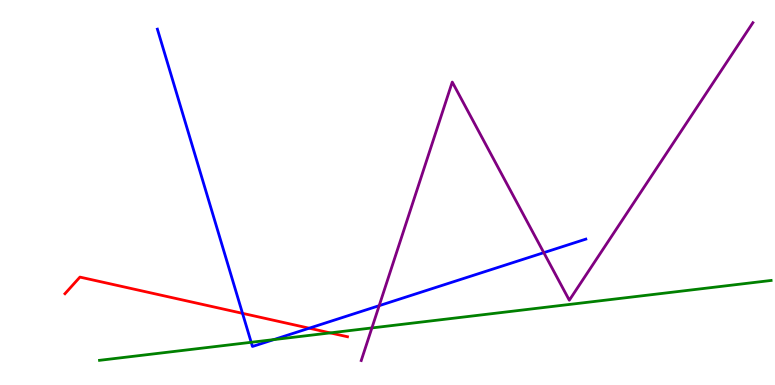[{'lines': ['blue', 'red'], 'intersections': [{'x': 3.13, 'y': 1.86}, {'x': 3.99, 'y': 1.48}]}, {'lines': ['green', 'red'], 'intersections': [{'x': 4.26, 'y': 1.35}]}, {'lines': ['purple', 'red'], 'intersections': []}, {'lines': ['blue', 'green'], 'intersections': [{'x': 3.24, 'y': 1.11}, {'x': 3.53, 'y': 1.18}]}, {'lines': ['blue', 'purple'], 'intersections': [{'x': 4.89, 'y': 2.06}, {'x': 7.02, 'y': 3.44}]}, {'lines': ['green', 'purple'], 'intersections': [{'x': 4.8, 'y': 1.48}]}]